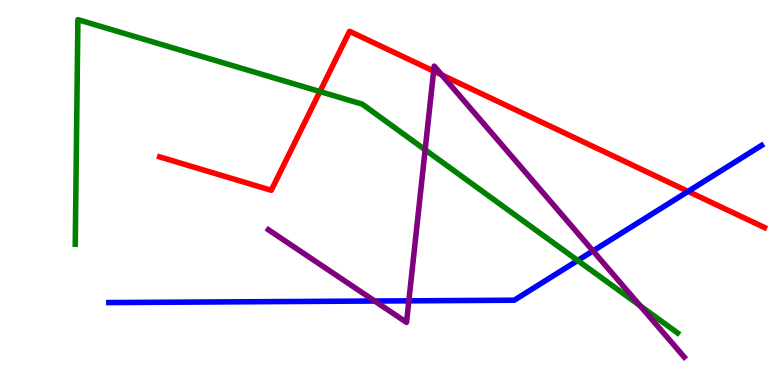[{'lines': ['blue', 'red'], 'intersections': [{'x': 8.88, 'y': 5.03}]}, {'lines': ['green', 'red'], 'intersections': [{'x': 4.13, 'y': 7.62}]}, {'lines': ['purple', 'red'], 'intersections': [{'x': 5.6, 'y': 8.15}, {'x': 5.7, 'y': 8.05}]}, {'lines': ['blue', 'green'], 'intersections': [{'x': 7.45, 'y': 3.23}]}, {'lines': ['blue', 'purple'], 'intersections': [{'x': 4.83, 'y': 2.18}, {'x': 5.28, 'y': 2.19}, {'x': 7.65, 'y': 3.48}]}, {'lines': ['green', 'purple'], 'intersections': [{'x': 5.49, 'y': 6.11}, {'x': 8.26, 'y': 2.06}]}]